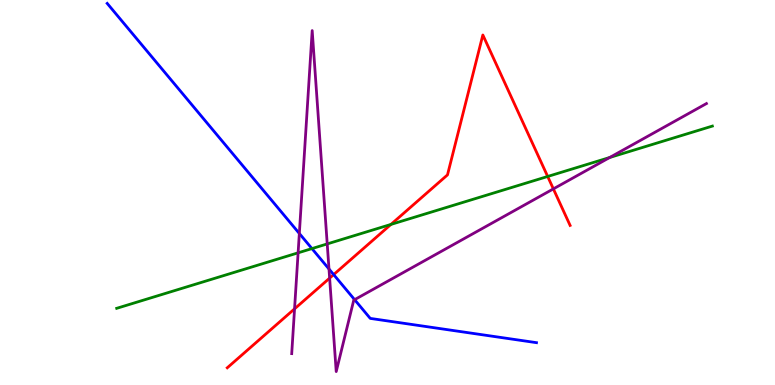[{'lines': ['blue', 'red'], 'intersections': [{'x': 4.31, 'y': 2.87}]}, {'lines': ['green', 'red'], 'intersections': [{'x': 5.04, 'y': 4.17}, {'x': 7.07, 'y': 5.42}]}, {'lines': ['purple', 'red'], 'intersections': [{'x': 3.8, 'y': 1.98}, {'x': 4.25, 'y': 2.78}, {'x': 7.14, 'y': 5.09}]}, {'lines': ['blue', 'green'], 'intersections': [{'x': 4.03, 'y': 3.54}]}, {'lines': ['blue', 'purple'], 'intersections': [{'x': 3.86, 'y': 3.94}, {'x': 4.25, 'y': 3.01}, {'x': 4.58, 'y': 2.22}]}, {'lines': ['green', 'purple'], 'intersections': [{'x': 3.85, 'y': 3.43}, {'x': 4.22, 'y': 3.66}, {'x': 7.87, 'y': 5.91}]}]